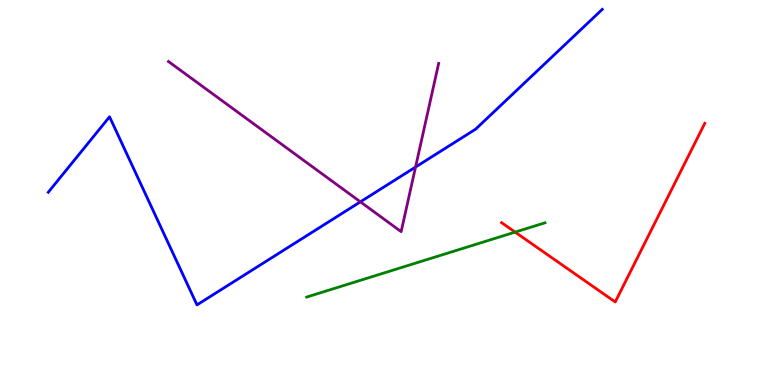[{'lines': ['blue', 'red'], 'intersections': []}, {'lines': ['green', 'red'], 'intersections': [{'x': 6.65, 'y': 3.97}]}, {'lines': ['purple', 'red'], 'intersections': []}, {'lines': ['blue', 'green'], 'intersections': []}, {'lines': ['blue', 'purple'], 'intersections': [{'x': 4.65, 'y': 4.76}, {'x': 5.36, 'y': 5.66}]}, {'lines': ['green', 'purple'], 'intersections': []}]